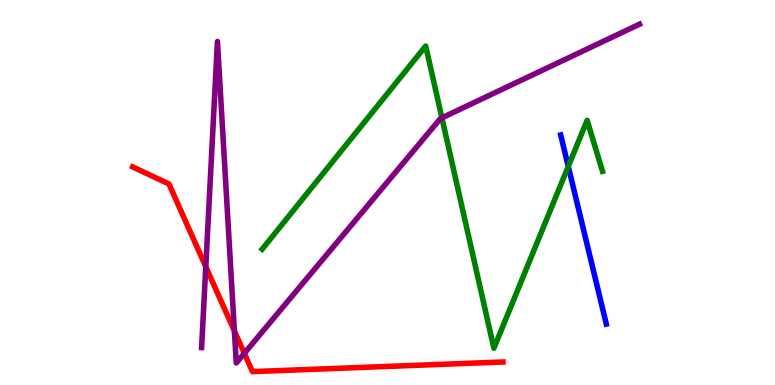[{'lines': ['blue', 'red'], 'intersections': []}, {'lines': ['green', 'red'], 'intersections': []}, {'lines': ['purple', 'red'], 'intersections': [{'x': 2.66, 'y': 3.07}, {'x': 3.02, 'y': 1.4}, {'x': 3.15, 'y': 0.823}]}, {'lines': ['blue', 'green'], 'intersections': [{'x': 7.33, 'y': 5.68}]}, {'lines': ['blue', 'purple'], 'intersections': []}, {'lines': ['green', 'purple'], 'intersections': [{'x': 5.7, 'y': 6.94}]}]